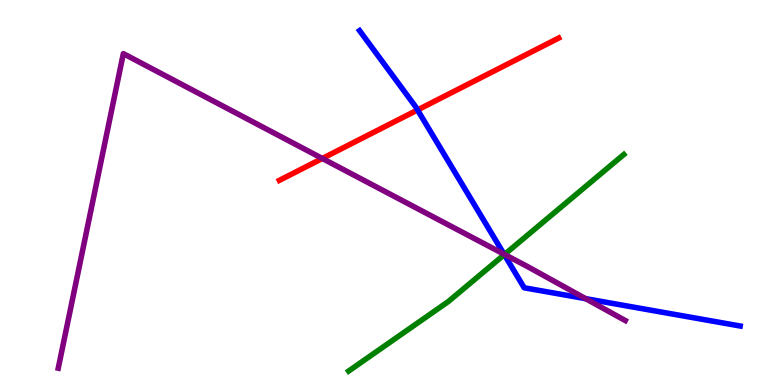[{'lines': ['blue', 'red'], 'intersections': [{'x': 5.39, 'y': 7.14}]}, {'lines': ['green', 'red'], 'intersections': []}, {'lines': ['purple', 'red'], 'intersections': [{'x': 4.16, 'y': 5.88}]}, {'lines': ['blue', 'green'], 'intersections': [{'x': 6.51, 'y': 3.39}]}, {'lines': ['blue', 'purple'], 'intersections': [{'x': 6.5, 'y': 3.4}, {'x': 7.56, 'y': 2.24}]}, {'lines': ['green', 'purple'], 'intersections': [{'x': 6.51, 'y': 3.39}]}]